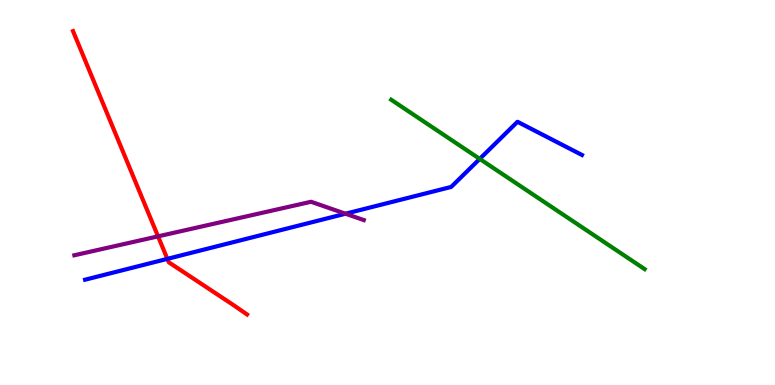[{'lines': ['blue', 'red'], 'intersections': [{'x': 2.16, 'y': 3.28}]}, {'lines': ['green', 'red'], 'intersections': []}, {'lines': ['purple', 'red'], 'intersections': [{'x': 2.04, 'y': 3.86}]}, {'lines': ['blue', 'green'], 'intersections': [{'x': 6.19, 'y': 5.87}]}, {'lines': ['blue', 'purple'], 'intersections': [{'x': 4.46, 'y': 4.45}]}, {'lines': ['green', 'purple'], 'intersections': []}]